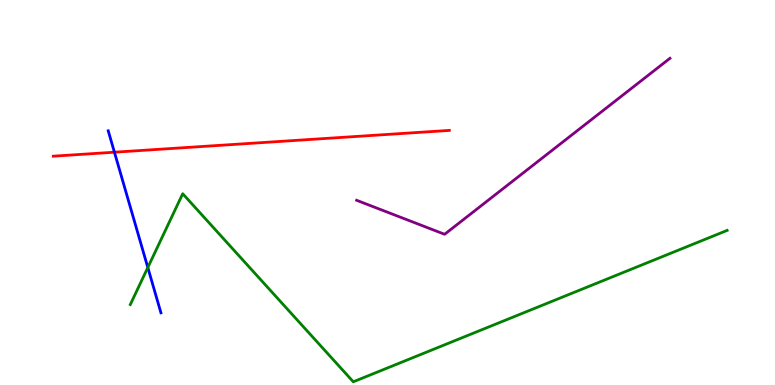[{'lines': ['blue', 'red'], 'intersections': [{'x': 1.48, 'y': 6.05}]}, {'lines': ['green', 'red'], 'intersections': []}, {'lines': ['purple', 'red'], 'intersections': []}, {'lines': ['blue', 'green'], 'intersections': [{'x': 1.91, 'y': 3.05}]}, {'lines': ['blue', 'purple'], 'intersections': []}, {'lines': ['green', 'purple'], 'intersections': []}]